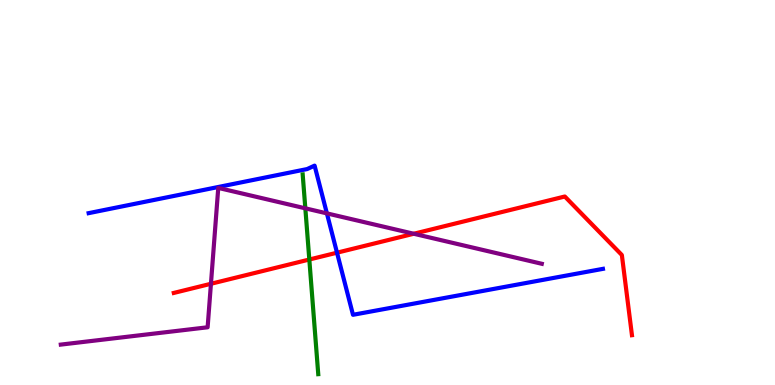[{'lines': ['blue', 'red'], 'intersections': [{'x': 4.35, 'y': 3.44}]}, {'lines': ['green', 'red'], 'intersections': [{'x': 3.99, 'y': 3.26}]}, {'lines': ['purple', 'red'], 'intersections': [{'x': 2.72, 'y': 2.63}, {'x': 5.34, 'y': 3.93}]}, {'lines': ['blue', 'green'], 'intersections': []}, {'lines': ['blue', 'purple'], 'intersections': [{'x': 4.22, 'y': 4.46}]}, {'lines': ['green', 'purple'], 'intersections': [{'x': 3.94, 'y': 4.59}]}]